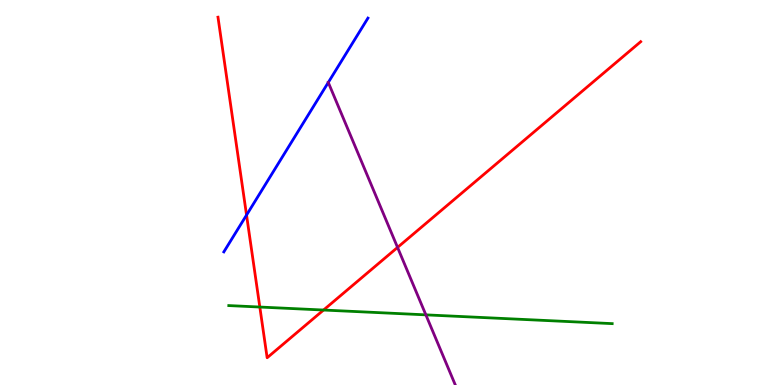[{'lines': ['blue', 'red'], 'intersections': [{'x': 3.18, 'y': 4.41}]}, {'lines': ['green', 'red'], 'intersections': [{'x': 3.35, 'y': 2.03}, {'x': 4.17, 'y': 1.95}]}, {'lines': ['purple', 'red'], 'intersections': [{'x': 5.13, 'y': 3.57}]}, {'lines': ['blue', 'green'], 'intersections': []}, {'lines': ['blue', 'purple'], 'intersections': [{'x': 4.24, 'y': 7.86}]}, {'lines': ['green', 'purple'], 'intersections': [{'x': 5.5, 'y': 1.82}]}]